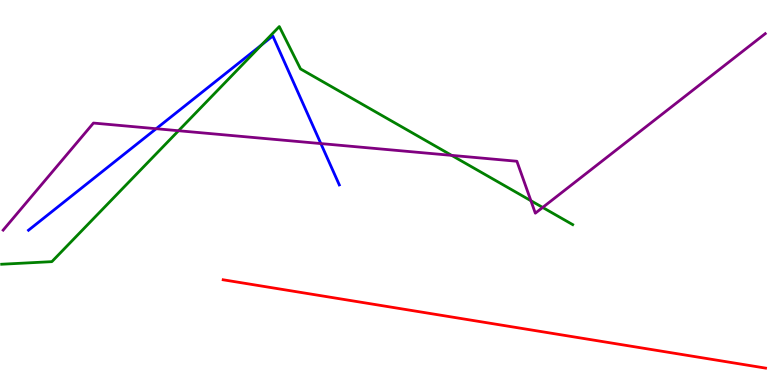[{'lines': ['blue', 'red'], 'intersections': []}, {'lines': ['green', 'red'], 'intersections': []}, {'lines': ['purple', 'red'], 'intersections': []}, {'lines': ['blue', 'green'], 'intersections': [{'x': 3.37, 'y': 8.83}]}, {'lines': ['blue', 'purple'], 'intersections': [{'x': 2.02, 'y': 6.66}, {'x': 4.14, 'y': 6.27}]}, {'lines': ['green', 'purple'], 'intersections': [{'x': 2.3, 'y': 6.6}, {'x': 5.83, 'y': 5.96}, {'x': 6.85, 'y': 4.79}, {'x': 7.0, 'y': 4.61}]}]